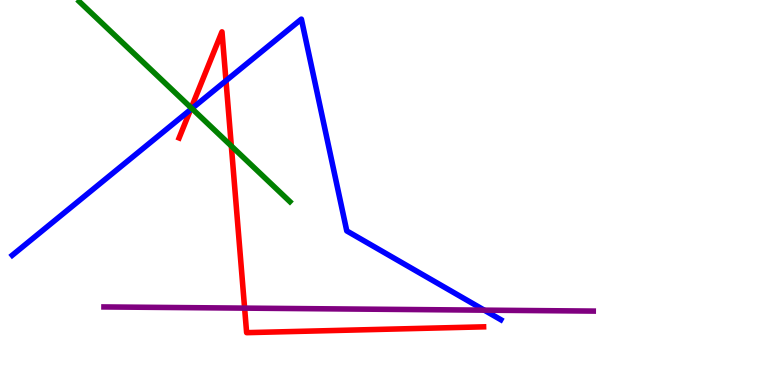[{'lines': ['blue', 'red'], 'intersections': [{'x': 2.46, 'y': 7.15}, {'x': 2.92, 'y': 7.9}]}, {'lines': ['green', 'red'], 'intersections': [{'x': 2.47, 'y': 7.2}, {'x': 2.98, 'y': 6.21}]}, {'lines': ['purple', 'red'], 'intersections': [{'x': 3.16, 'y': 2.0}]}, {'lines': ['blue', 'green'], 'intersections': [{'x': 2.48, 'y': 7.18}]}, {'lines': ['blue', 'purple'], 'intersections': [{'x': 6.25, 'y': 1.94}]}, {'lines': ['green', 'purple'], 'intersections': []}]